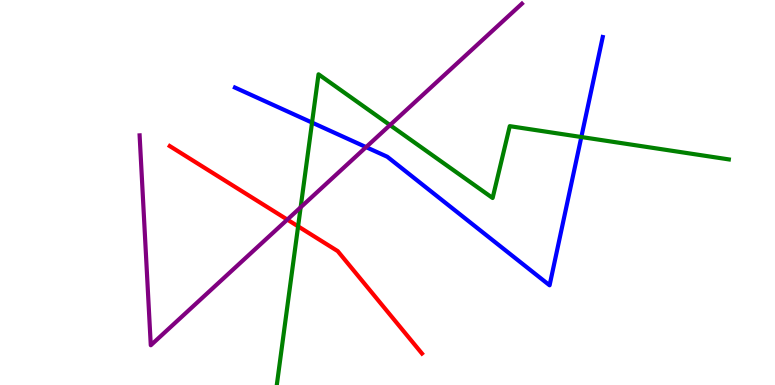[{'lines': ['blue', 'red'], 'intersections': []}, {'lines': ['green', 'red'], 'intersections': [{'x': 3.85, 'y': 4.12}]}, {'lines': ['purple', 'red'], 'intersections': [{'x': 3.71, 'y': 4.3}]}, {'lines': ['blue', 'green'], 'intersections': [{'x': 4.03, 'y': 6.82}, {'x': 7.5, 'y': 6.44}]}, {'lines': ['blue', 'purple'], 'intersections': [{'x': 4.72, 'y': 6.18}]}, {'lines': ['green', 'purple'], 'intersections': [{'x': 3.88, 'y': 4.62}, {'x': 5.03, 'y': 6.75}]}]